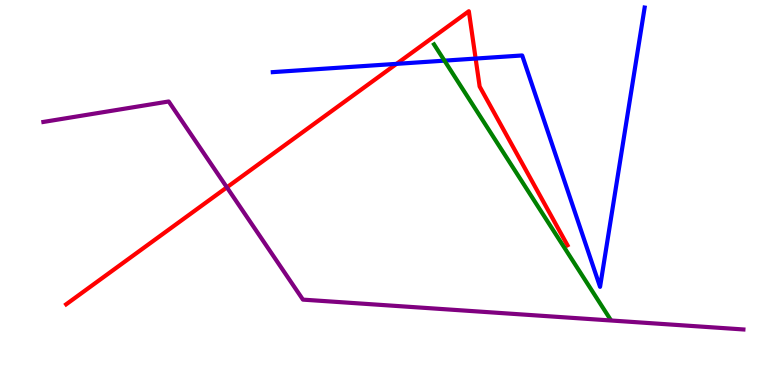[{'lines': ['blue', 'red'], 'intersections': [{'x': 5.12, 'y': 8.34}, {'x': 6.14, 'y': 8.48}]}, {'lines': ['green', 'red'], 'intersections': []}, {'lines': ['purple', 'red'], 'intersections': [{'x': 2.93, 'y': 5.13}]}, {'lines': ['blue', 'green'], 'intersections': [{'x': 5.73, 'y': 8.42}]}, {'lines': ['blue', 'purple'], 'intersections': []}, {'lines': ['green', 'purple'], 'intersections': []}]